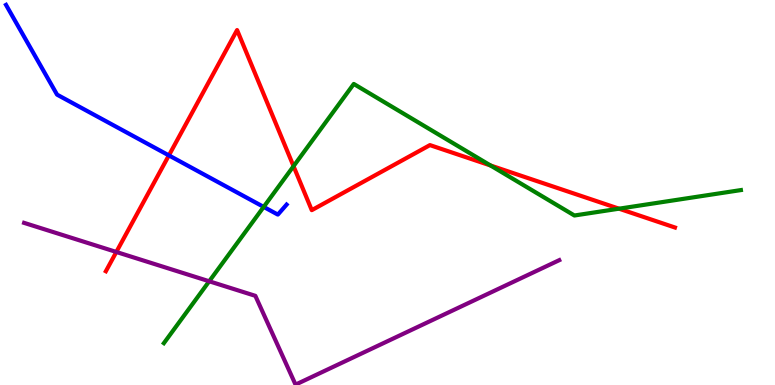[{'lines': ['blue', 'red'], 'intersections': [{'x': 2.18, 'y': 5.96}]}, {'lines': ['green', 'red'], 'intersections': [{'x': 3.79, 'y': 5.68}, {'x': 6.33, 'y': 5.7}, {'x': 7.99, 'y': 4.58}]}, {'lines': ['purple', 'red'], 'intersections': [{'x': 1.5, 'y': 3.46}]}, {'lines': ['blue', 'green'], 'intersections': [{'x': 3.4, 'y': 4.63}]}, {'lines': ['blue', 'purple'], 'intersections': []}, {'lines': ['green', 'purple'], 'intersections': [{'x': 2.7, 'y': 2.69}]}]